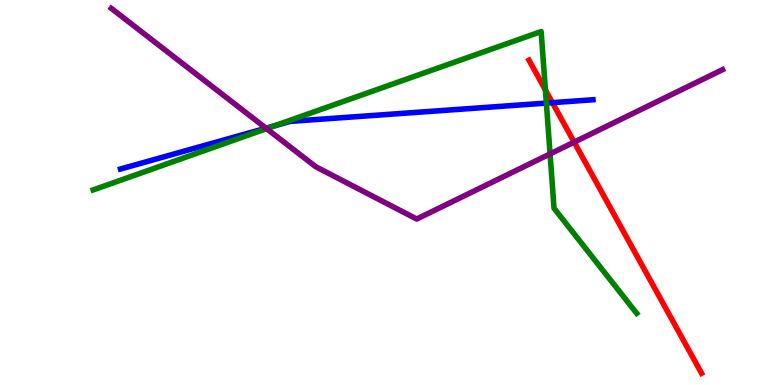[{'lines': ['blue', 'red'], 'intersections': [{'x': 7.13, 'y': 7.33}]}, {'lines': ['green', 'red'], 'intersections': [{'x': 7.04, 'y': 7.66}]}, {'lines': ['purple', 'red'], 'intersections': [{'x': 7.41, 'y': 6.31}]}, {'lines': ['blue', 'green'], 'intersections': [{'x': 3.54, 'y': 6.73}, {'x': 7.05, 'y': 7.32}]}, {'lines': ['blue', 'purple'], 'intersections': [{'x': 3.43, 'y': 6.67}]}, {'lines': ['green', 'purple'], 'intersections': [{'x': 3.44, 'y': 6.66}, {'x': 7.1, 'y': 6.0}]}]